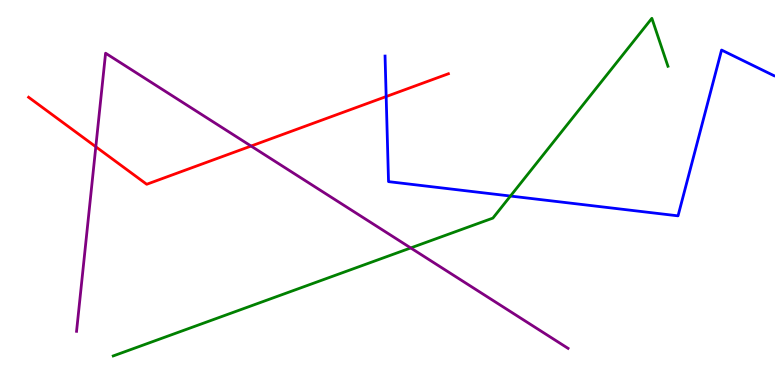[{'lines': ['blue', 'red'], 'intersections': [{'x': 4.98, 'y': 7.49}]}, {'lines': ['green', 'red'], 'intersections': []}, {'lines': ['purple', 'red'], 'intersections': [{'x': 1.24, 'y': 6.19}, {'x': 3.24, 'y': 6.21}]}, {'lines': ['blue', 'green'], 'intersections': [{'x': 6.59, 'y': 4.91}]}, {'lines': ['blue', 'purple'], 'intersections': []}, {'lines': ['green', 'purple'], 'intersections': [{'x': 5.3, 'y': 3.56}]}]